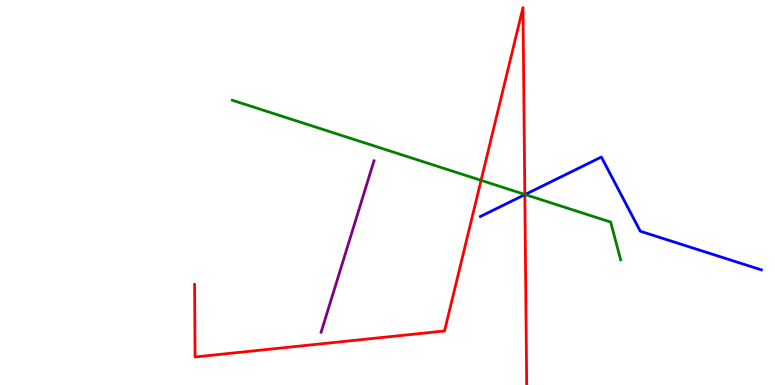[{'lines': ['blue', 'red'], 'intersections': [{'x': 6.77, 'y': 4.94}]}, {'lines': ['green', 'red'], 'intersections': [{'x': 6.21, 'y': 5.32}, {'x': 6.77, 'y': 4.95}]}, {'lines': ['purple', 'red'], 'intersections': []}, {'lines': ['blue', 'green'], 'intersections': [{'x': 6.78, 'y': 4.95}]}, {'lines': ['blue', 'purple'], 'intersections': []}, {'lines': ['green', 'purple'], 'intersections': []}]